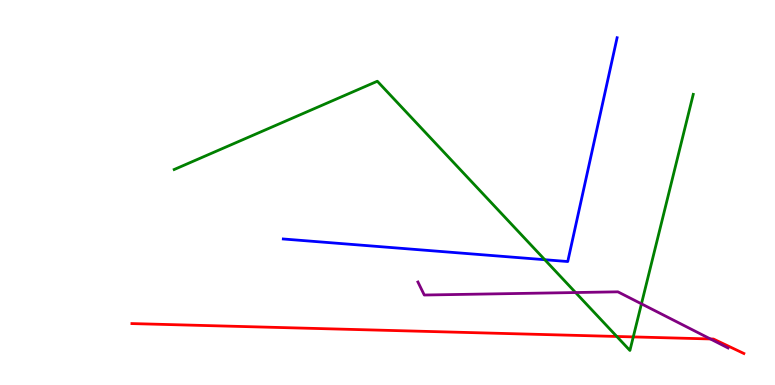[{'lines': ['blue', 'red'], 'intersections': []}, {'lines': ['green', 'red'], 'intersections': [{'x': 7.96, 'y': 1.26}, {'x': 8.17, 'y': 1.25}]}, {'lines': ['purple', 'red'], 'intersections': [{'x': 9.17, 'y': 1.2}]}, {'lines': ['blue', 'green'], 'intersections': [{'x': 7.03, 'y': 3.25}]}, {'lines': ['blue', 'purple'], 'intersections': []}, {'lines': ['green', 'purple'], 'intersections': [{'x': 7.43, 'y': 2.4}, {'x': 8.28, 'y': 2.11}]}]